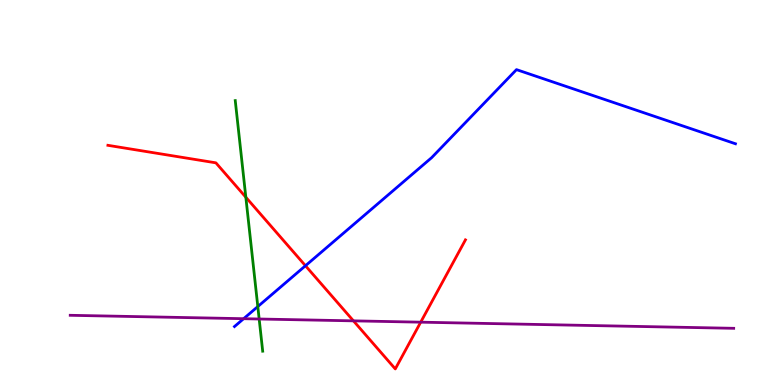[{'lines': ['blue', 'red'], 'intersections': [{'x': 3.94, 'y': 3.1}]}, {'lines': ['green', 'red'], 'intersections': [{'x': 3.17, 'y': 4.88}]}, {'lines': ['purple', 'red'], 'intersections': [{'x': 4.56, 'y': 1.67}, {'x': 5.43, 'y': 1.63}]}, {'lines': ['blue', 'green'], 'intersections': [{'x': 3.33, 'y': 2.04}]}, {'lines': ['blue', 'purple'], 'intersections': [{'x': 3.14, 'y': 1.72}]}, {'lines': ['green', 'purple'], 'intersections': [{'x': 3.34, 'y': 1.71}]}]